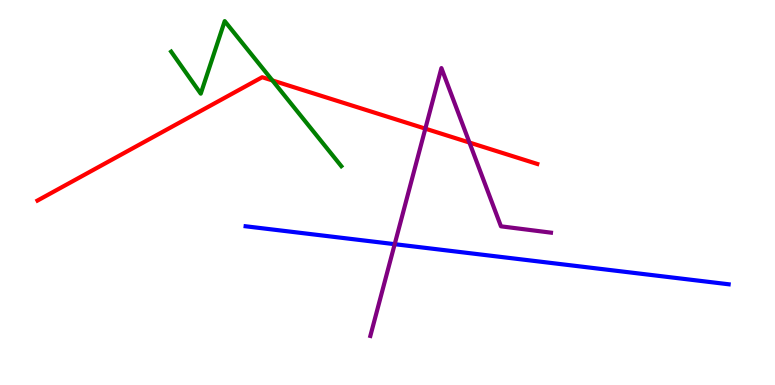[{'lines': ['blue', 'red'], 'intersections': []}, {'lines': ['green', 'red'], 'intersections': [{'x': 3.51, 'y': 7.91}]}, {'lines': ['purple', 'red'], 'intersections': [{'x': 5.49, 'y': 6.66}, {'x': 6.06, 'y': 6.3}]}, {'lines': ['blue', 'green'], 'intersections': []}, {'lines': ['blue', 'purple'], 'intersections': [{'x': 5.09, 'y': 3.66}]}, {'lines': ['green', 'purple'], 'intersections': []}]